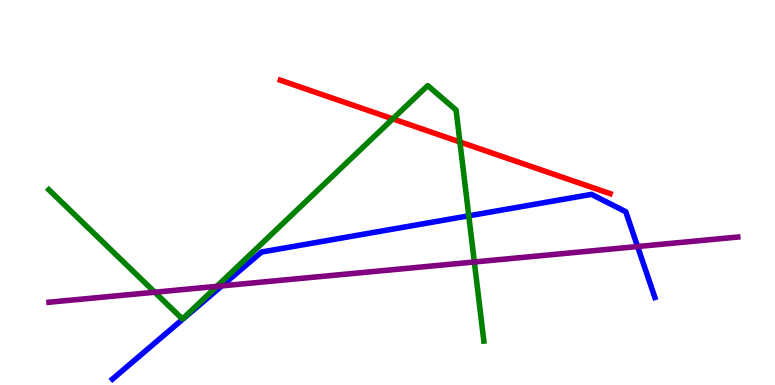[{'lines': ['blue', 'red'], 'intersections': []}, {'lines': ['green', 'red'], 'intersections': [{'x': 5.07, 'y': 6.91}, {'x': 5.93, 'y': 6.31}]}, {'lines': ['purple', 'red'], 'intersections': []}, {'lines': ['blue', 'green'], 'intersections': [{'x': 6.05, 'y': 4.39}]}, {'lines': ['blue', 'purple'], 'intersections': [{'x': 2.86, 'y': 2.57}, {'x': 8.23, 'y': 3.6}]}, {'lines': ['green', 'purple'], 'intersections': [{'x': 2.0, 'y': 2.41}, {'x': 2.8, 'y': 2.56}, {'x': 6.12, 'y': 3.2}]}]